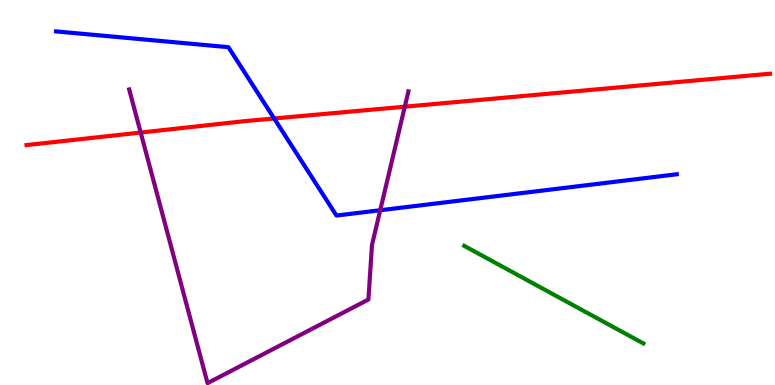[{'lines': ['blue', 'red'], 'intersections': [{'x': 3.54, 'y': 6.92}]}, {'lines': ['green', 'red'], 'intersections': []}, {'lines': ['purple', 'red'], 'intersections': [{'x': 1.82, 'y': 6.56}, {'x': 5.22, 'y': 7.23}]}, {'lines': ['blue', 'green'], 'intersections': []}, {'lines': ['blue', 'purple'], 'intersections': [{'x': 4.91, 'y': 4.54}]}, {'lines': ['green', 'purple'], 'intersections': []}]